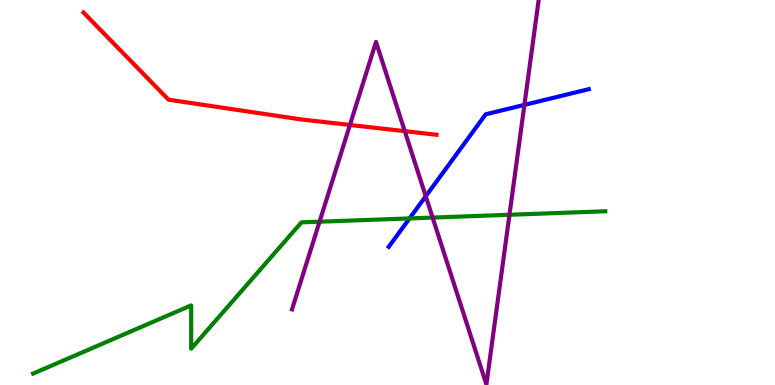[{'lines': ['blue', 'red'], 'intersections': []}, {'lines': ['green', 'red'], 'intersections': []}, {'lines': ['purple', 'red'], 'intersections': [{'x': 4.52, 'y': 6.75}, {'x': 5.22, 'y': 6.59}]}, {'lines': ['blue', 'green'], 'intersections': [{'x': 5.28, 'y': 4.33}]}, {'lines': ['blue', 'purple'], 'intersections': [{'x': 5.49, 'y': 4.9}, {'x': 6.77, 'y': 7.28}]}, {'lines': ['green', 'purple'], 'intersections': [{'x': 4.12, 'y': 4.24}, {'x': 5.58, 'y': 4.35}, {'x': 6.57, 'y': 4.42}]}]